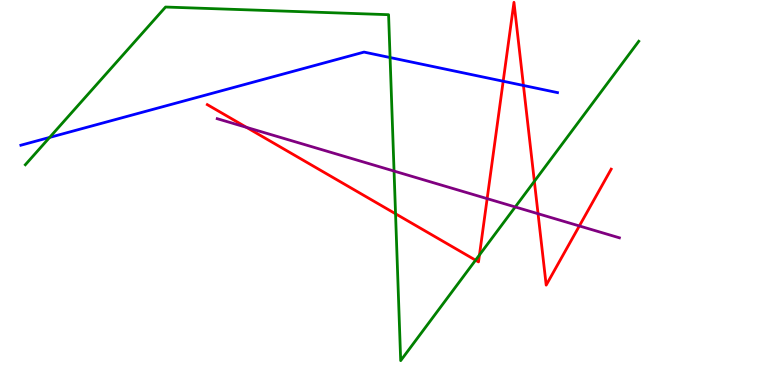[{'lines': ['blue', 'red'], 'intersections': [{'x': 6.49, 'y': 7.89}, {'x': 6.75, 'y': 7.78}]}, {'lines': ['green', 'red'], 'intersections': [{'x': 5.1, 'y': 4.45}, {'x': 6.14, 'y': 3.24}, {'x': 6.19, 'y': 3.38}, {'x': 6.89, 'y': 5.29}]}, {'lines': ['purple', 'red'], 'intersections': [{'x': 3.18, 'y': 6.69}, {'x': 6.29, 'y': 4.84}, {'x': 6.94, 'y': 4.45}, {'x': 7.48, 'y': 4.13}]}, {'lines': ['blue', 'green'], 'intersections': [{'x': 0.64, 'y': 6.43}, {'x': 5.03, 'y': 8.51}]}, {'lines': ['blue', 'purple'], 'intersections': []}, {'lines': ['green', 'purple'], 'intersections': [{'x': 5.08, 'y': 5.56}, {'x': 6.65, 'y': 4.62}]}]